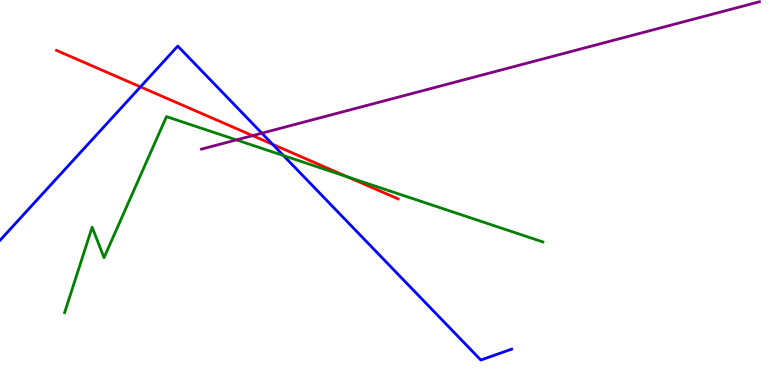[{'lines': ['blue', 'red'], 'intersections': [{'x': 1.81, 'y': 7.74}, {'x': 3.52, 'y': 6.25}]}, {'lines': ['green', 'red'], 'intersections': [{'x': 4.48, 'y': 5.41}]}, {'lines': ['purple', 'red'], 'intersections': [{'x': 3.26, 'y': 6.48}]}, {'lines': ['blue', 'green'], 'intersections': [{'x': 3.66, 'y': 5.96}]}, {'lines': ['blue', 'purple'], 'intersections': [{'x': 3.38, 'y': 6.54}]}, {'lines': ['green', 'purple'], 'intersections': [{'x': 3.05, 'y': 6.37}]}]